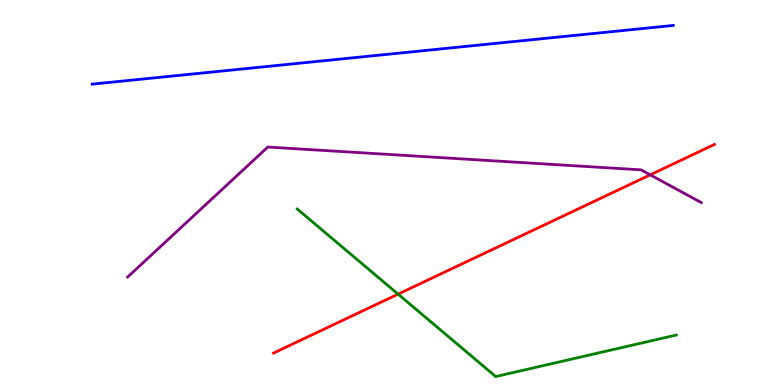[{'lines': ['blue', 'red'], 'intersections': []}, {'lines': ['green', 'red'], 'intersections': [{'x': 5.14, 'y': 2.36}]}, {'lines': ['purple', 'red'], 'intersections': [{'x': 8.39, 'y': 5.46}]}, {'lines': ['blue', 'green'], 'intersections': []}, {'lines': ['blue', 'purple'], 'intersections': []}, {'lines': ['green', 'purple'], 'intersections': []}]